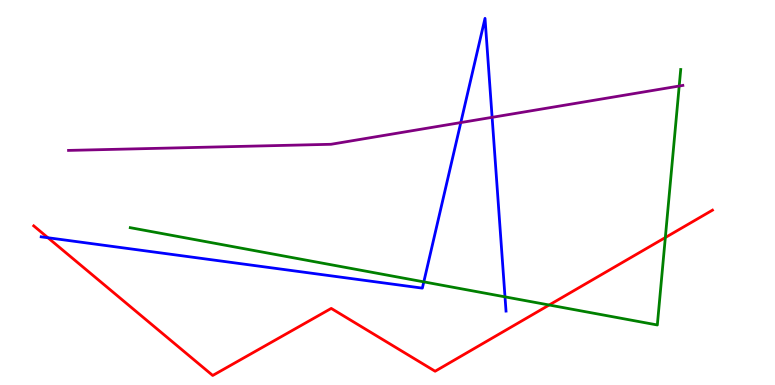[{'lines': ['blue', 'red'], 'intersections': [{'x': 0.619, 'y': 3.82}]}, {'lines': ['green', 'red'], 'intersections': [{'x': 7.09, 'y': 2.08}, {'x': 8.58, 'y': 3.83}]}, {'lines': ['purple', 'red'], 'intersections': []}, {'lines': ['blue', 'green'], 'intersections': [{'x': 5.47, 'y': 2.68}, {'x': 6.52, 'y': 2.29}]}, {'lines': ['blue', 'purple'], 'intersections': [{'x': 5.95, 'y': 6.82}, {'x': 6.35, 'y': 6.95}]}, {'lines': ['green', 'purple'], 'intersections': [{'x': 8.76, 'y': 7.77}]}]